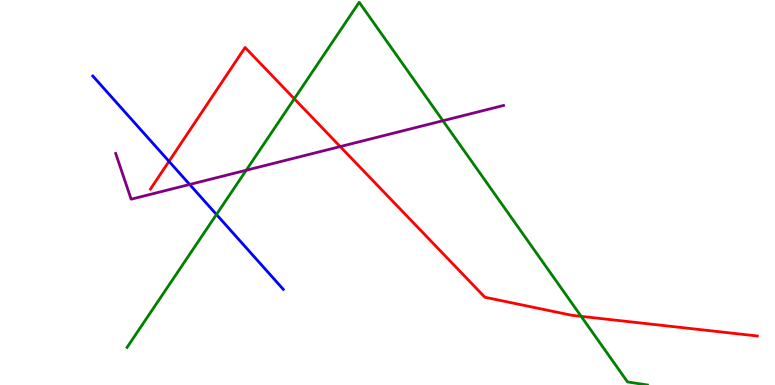[{'lines': ['blue', 'red'], 'intersections': [{'x': 2.18, 'y': 5.81}]}, {'lines': ['green', 'red'], 'intersections': [{'x': 3.8, 'y': 7.43}, {'x': 7.5, 'y': 1.78}]}, {'lines': ['purple', 'red'], 'intersections': [{'x': 4.39, 'y': 6.19}]}, {'lines': ['blue', 'green'], 'intersections': [{'x': 2.79, 'y': 4.43}]}, {'lines': ['blue', 'purple'], 'intersections': [{'x': 2.45, 'y': 5.21}]}, {'lines': ['green', 'purple'], 'intersections': [{'x': 3.18, 'y': 5.58}, {'x': 5.71, 'y': 6.86}]}]